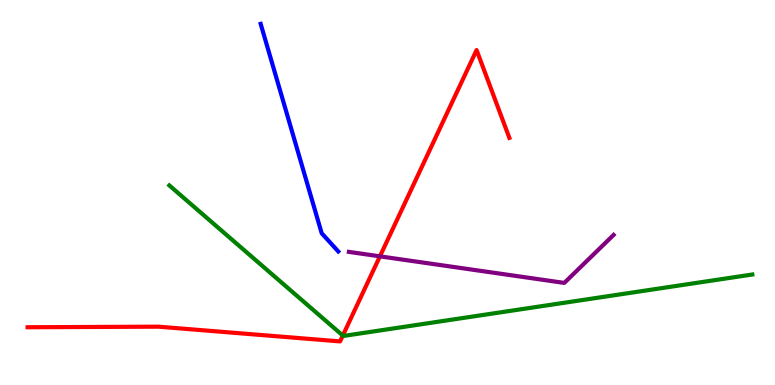[{'lines': ['blue', 'red'], 'intersections': []}, {'lines': ['green', 'red'], 'intersections': [{'x': 4.42, 'y': 1.28}]}, {'lines': ['purple', 'red'], 'intersections': [{'x': 4.9, 'y': 3.34}]}, {'lines': ['blue', 'green'], 'intersections': []}, {'lines': ['blue', 'purple'], 'intersections': []}, {'lines': ['green', 'purple'], 'intersections': []}]